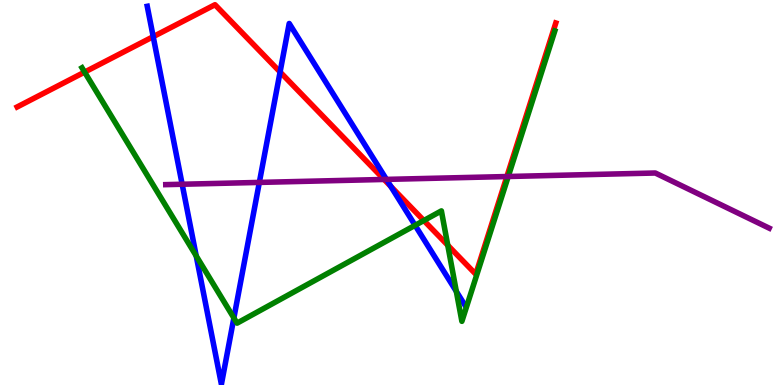[{'lines': ['blue', 'red'], 'intersections': [{'x': 1.98, 'y': 9.05}, {'x': 3.61, 'y': 8.13}, {'x': 5.04, 'y': 5.16}]}, {'lines': ['green', 'red'], 'intersections': [{'x': 1.09, 'y': 8.13}, {'x': 5.47, 'y': 4.27}, {'x': 5.78, 'y': 3.63}]}, {'lines': ['purple', 'red'], 'intersections': [{'x': 4.96, 'y': 5.34}, {'x': 6.54, 'y': 5.41}]}, {'lines': ['blue', 'green'], 'intersections': [{'x': 2.53, 'y': 3.35}, {'x': 3.02, 'y': 1.74}, {'x': 5.36, 'y': 4.15}, {'x': 5.89, 'y': 2.43}]}, {'lines': ['blue', 'purple'], 'intersections': [{'x': 2.35, 'y': 5.21}, {'x': 3.35, 'y': 5.26}, {'x': 4.99, 'y': 5.34}]}, {'lines': ['green', 'purple'], 'intersections': [{'x': 6.56, 'y': 5.42}]}]